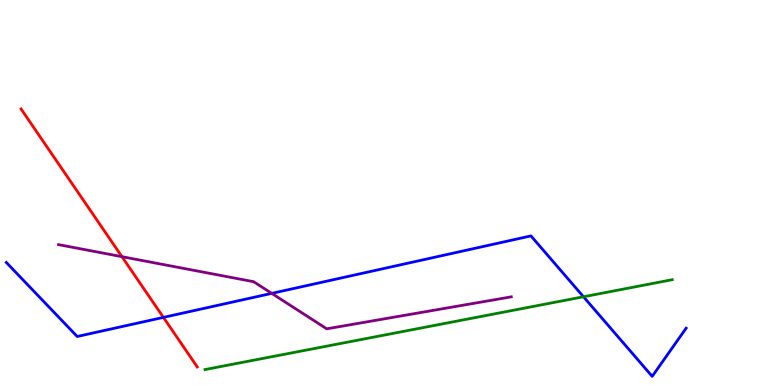[{'lines': ['blue', 'red'], 'intersections': [{'x': 2.11, 'y': 1.76}]}, {'lines': ['green', 'red'], 'intersections': []}, {'lines': ['purple', 'red'], 'intersections': [{'x': 1.57, 'y': 3.33}]}, {'lines': ['blue', 'green'], 'intersections': [{'x': 7.53, 'y': 2.29}]}, {'lines': ['blue', 'purple'], 'intersections': [{'x': 3.51, 'y': 2.38}]}, {'lines': ['green', 'purple'], 'intersections': []}]